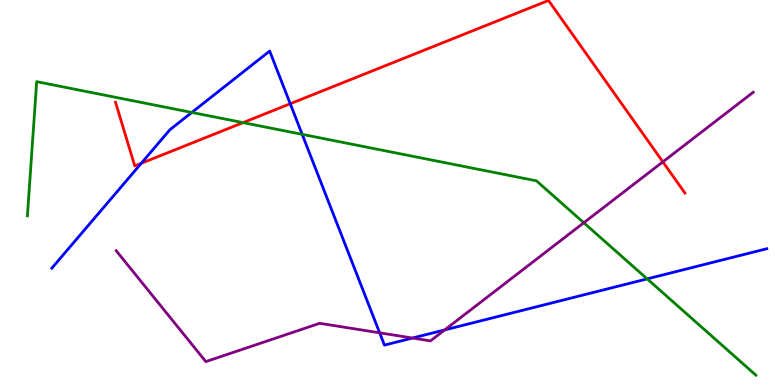[{'lines': ['blue', 'red'], 'intersections': [{'x': 1.82, 'y': 5.76}, {'x': 3.74, 'y': 7.31}]}, {'lines': ['green', 'red'], 'intersections': [{'x': 3.14, 'y': 6.82}]}, {'lines': ['purple', 'red'], 'intersections': [{'x': 8.55, 'y': 5.8}]}, {'lines': ['blue', 'green'], 'intersections': [{'x': 2.48, 'y': 7.08}, {'x': 3.9, 'y': 6.51}, {'x': 8.35, 'y': 2.76}]}, {'lines': ['blue', 'purple'], 'intersections': [{'x': 4.9, 'y': 1.36}, {'x': 5.32, 'y': 1.22}, {'x': 5.74, 'y': 1.43}]}, {'lines': ['green', 'purple'], 'intersections': [{'x': 7.53, 'y': 4.21}]}]